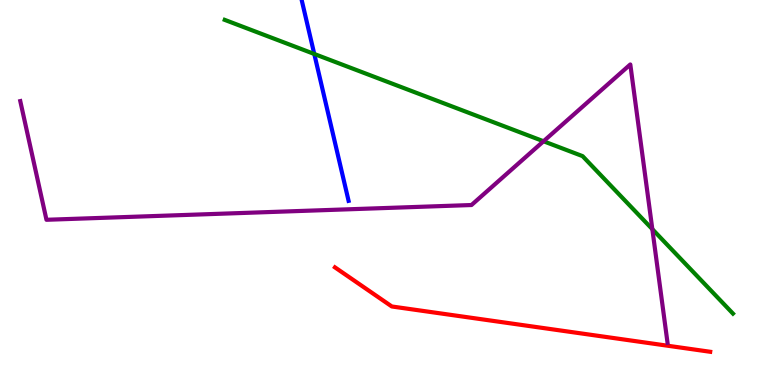[{'lines': ['blue', 'red'], 'intersections': []}, {'lines': ['green', 'red'], 'intersections': []}, {'lines': ['purple', 'red'], 'intersections': []}, {'lines': ['blue', 'green'], 'intersections': [{'x': 4.06, 'y': 8.6}]}, {'lines': ['blue', 'purple'], 'intersections': []}, {'lines': ['green', 'purple'], 'intersections': [{'x': 7.01, 'y': 6.33}, {'x': 8.42, 'y': 4.05}]}]